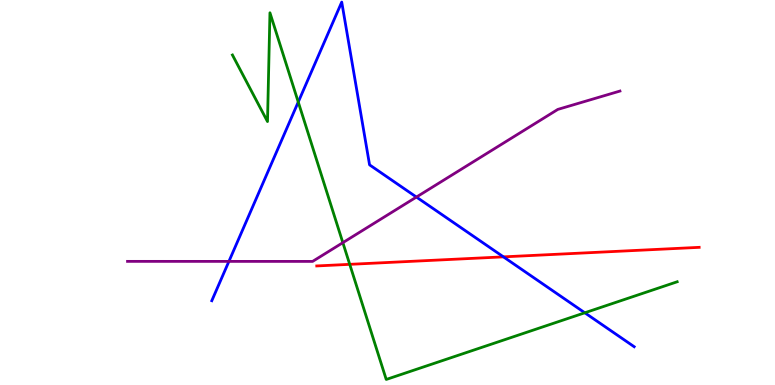[{'lines': ['blue', 'red'], 'intersections': [{'x': 6.5, 'y': 3.33}]}, {'lines': ['green', 'red'], 'intersections': [{'x': 4.51, 'y': 3.13}]}, {'lines': ['purple', 'red'], 'intersections': []}, {'lines': ['blue', 'green'], 'intersections': [{'x': 3.85, 'y': 7.35}, {'x': 7.55, 'y': 1.88}]}, {'lines': ['blue', 'purple'], 'intersections': [{'x': 2.95, 'y': 3.21}, {'x': 5.37, 'y': 4.88}]}, {'lines': ['green', 'purple'], 'intersections': [{'x': 4.42, 'y': 3.7}]}]